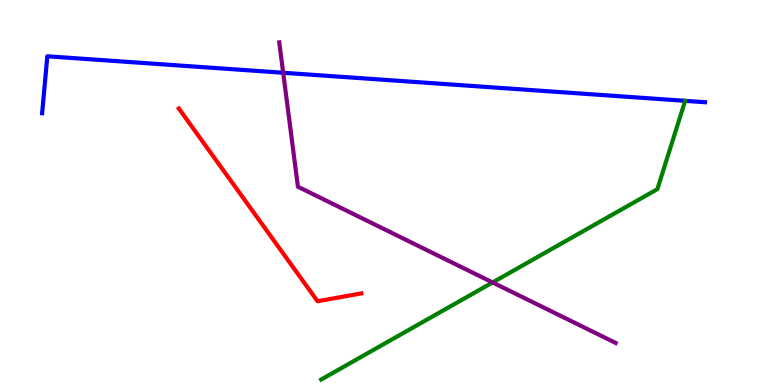[{'lines': ['blue', 'red'], 'intersections': []}, {'lines': ['green', 'red'], 'intersections': []}, {'lines': ['purple', 'red'], 'intersections': []}, {'lines': ['blue', 'green'], 'intersections': []}, {'lines': ['blue', 'purple'], 'intersections': [{'x': 3.65, 'y': 8.11}]}, {'lines': ['green', 'purple'], 'intersections': [{'x': 6.36, 'y': 2.66}]}]